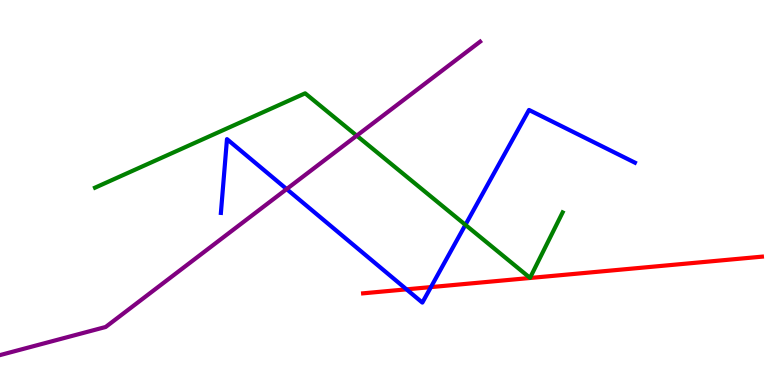[{'lines': ['blue', 'red'], 'intersections': [{'x': 5.25, 'y': 2.48}, {'x': 5.56, 'y': 2.54}]}, {'lines': ['green', 'red'], 'intersections': []}, {'lines': ['purple', 'red'], 'intersections': []}, {'lines': ['blue', 'green'], 'intersections': [{'x': 6.01, 'y': 4.16}]}, {'lines': ['blue', 'purple'], 'intersections': [{'x': 3.7, 'y': 5.09}]}, {'lines': ['green', 'purple'], 'intersections': [{'x': 4.6, 'y': 6.48}]}]